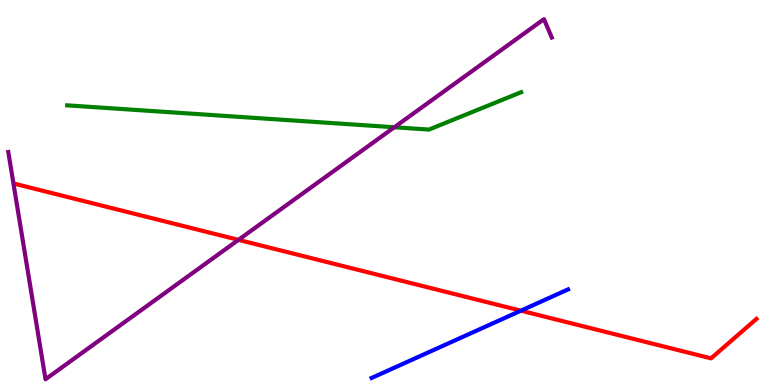[{'lines': ['blue', 'red'], 'intersections': [{'x': 6.72, 'y': 1.93}]}, {'lines': ['green', 'red'], 'intersections': []}, {'lines': ['purple', 'red'], 'intersections': [{'x': 3.08, 'y': 3.77}]}, {'lines': ['blue', 'green'], 'intersections': []}, {'lines': ['blue', 'purple'], 'intersections': []}, {'lines': ['green', 'purple'], 'intersections': [{'x': 5.09, 'y': 6.69}]}]